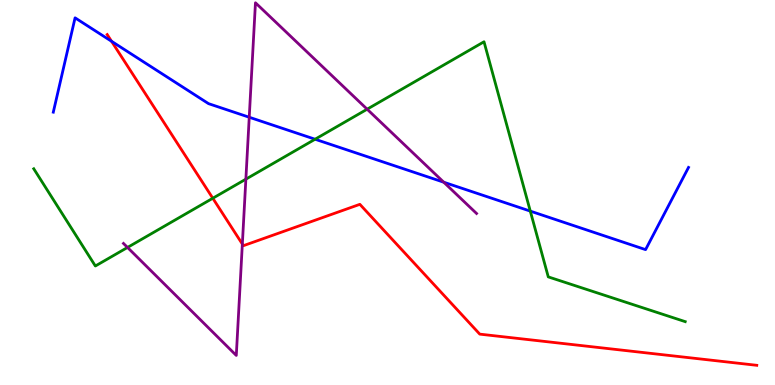[{'lines': ['blue', 'red'], 'intersections': [{'x': 1.44, 'y': 8.93}]}, {'lines': ['green', 'red'], 'intersections': [{'x': 2.75, 'y': 4.85}]}, {'lines': ['purple', 'red'], 'intersections': [{'x': 3.13, 'y': 3.66}]}, {'lines': ['blue', 'green'], 'intersections': [{'x': 4.07, 'y': 6.38}, {'x': 6.84, 'y': 4.52}]}, {'lines': ['blue', 'purple'], 'intersections': [{'x': 3.22, 'y': 6.95}, {'x': 5.73, 'y': 5.27}]}, {'lines': ['green', 'purple'], 'intersections': [{'x': 1.65, 'y': 3.57}, {'x': 3.17, 'y': 5.35}, {'x': 4.74, 'y': 7.16}]}]